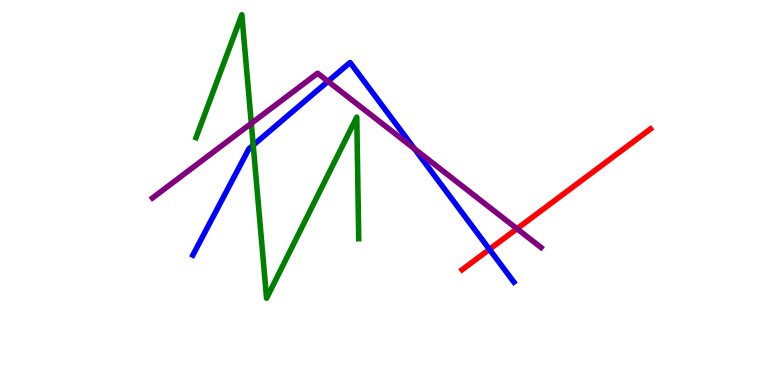[{'lines': ['blue', 'red'], 'intersections': [{'x': 6.32, 'y': 3.52}]}, {'lines': ['green', 'red'], 'intersections': []}, {'lines': ['purple', 'red'], 'intersections': [{'x': 6.67, 'y': 4.06}]}, {'lines': ['blue', 'green'], 'intersections': [{'x': 3.27, 'y': 6.23}]}, {'lines': ['blue', 'purple'], 'intersections': [{'x': 4.23, 'y': 7.89}, {'x': 5.35, 'y': 6.14}]}, {'lines': ['green', 'purple'], 'intersections': [{'x': 3.24, 'y': 6.8}]}]